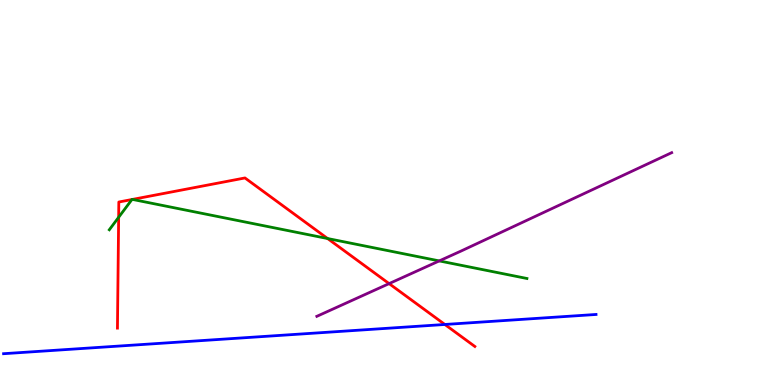[{'lines': ['blue', 'red'], 'intersections': [{'x': 5.74, 'y': 1.57}]}, {'lines': ['green', 'red'], 'intersections': [{'x': 1.53, 'y': 4.36}, {'x': 1.7, 'y': 4.82}, {'x': 1.71, 'y': 4.82}, {'x': 4.23, 'y': 3.8}]}, {'lines': ['purple', 'red'], 'intersections': [{'x': 5.02, 'y': 2.63}]}, {'lines': ['blue', 'green'], 'intersections': []}, {'lines': ['blue', 'purple'], 'intersections': []}, {'lines': ['green', 'purple'], 'intersections': [{'x': 5.67, 'y': 3.22}]}]